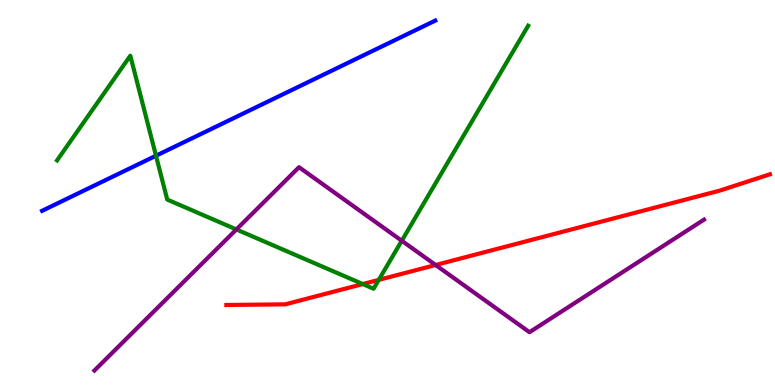[{'lines': ['blue', 'red'], 'intersections': []}, {'lines': ['green', 'red'], 'intersections': [{'x': 4.68, 'y': 2.62}, {'x': 4.89, 'y': 2.73}]}, {'lines': ['purple', 'red'], 'intersections': [{'x': 5.62, 'y': 3.12}]}, {'lines': ['blue', 'green'], 'intersections': [{'x': 2.01, 'y': 5.96}]}, {'lines': ['blue', 'purple'], 'intersections': []}, {'lines': ['green', 'purple'], 'intersections': [{'x': 3.05, 'y': 4.04}, {'x': 5.18, 'y': 3.75}]}]